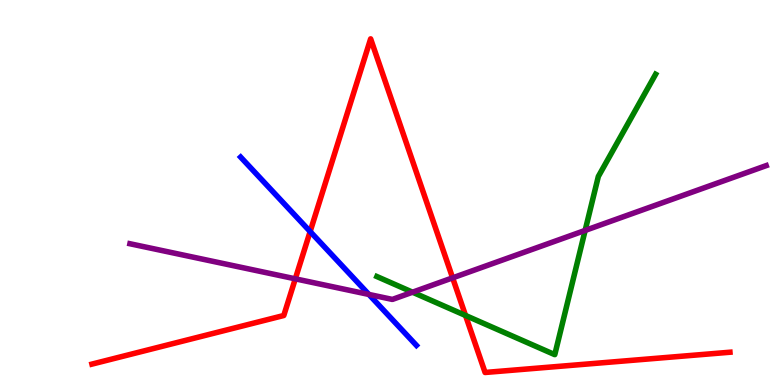[{'lines': ['blue', 'red'], 'intersections': [{'x': 4.0, 'y': 3.99}]}, {'lines': ['green', 'red'], 'intersections': [{'x': 6.01, 'y': 1.81}]}, {'lines': ['purple', 'red'], 'intersections': [{'x': 3.81, 'y': 2.76}, {'x': 5.84, 'y': 2.78}]}, {'lines': ['blue', 'green'], 'intersections': []}, {'lines': ['blue', 'purple'], 'intersections': [{'x': 4.76, 'y': 2.35}]}, {'lines': ['green', 'purple'], 'intersections': [{'x': 5.32, 'y': 2.41}, {'x': 7.55, 'y': 4.02}]}]